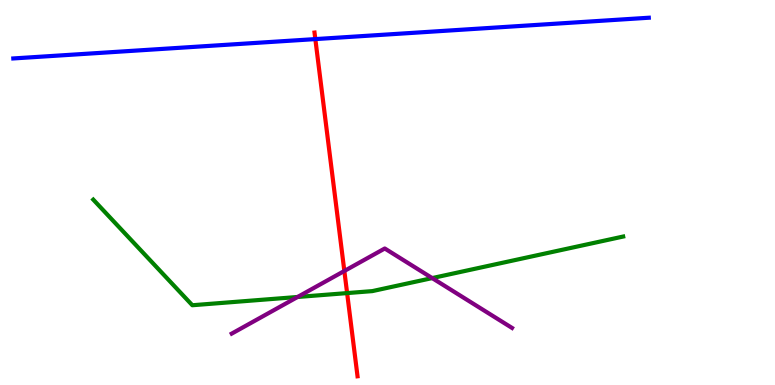[{'lines': ['blue', 'red'], 'intersections': [{'x': 4.07, 'y': 8.98}]}, {'lines': ['green', 'red'], 'intersections': [{'x': 4.48, 'y': 2.39}]}, {'lines': ['purple', 'red'], 'intersections': [{'x': 4.44, 'y': 2.96}]}, {'lines': ['blue', 'green'], 'intersections': []}, {'lines': ['blue', 'purple'], 'intersections': []}, {'lines': ['green', 'purple'], 'intersections': [{'x': 3.84, 'y': 2.29}, {'x': 5.58, 'y': 2.78}]}]